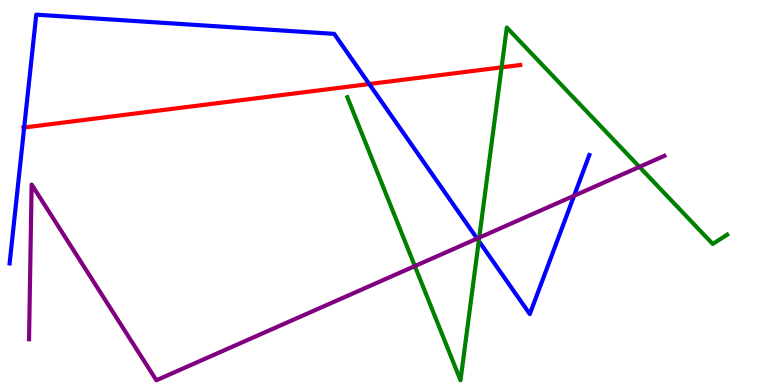[{'lines': ['blue', 'red'], 'intersections': [{'x': 0.312, 'y': 6.69}, {'x': 4.76, 'y': 7.82}]}, {'lines': ['green', 'red'], 'intersections': [{'x': 6.47, 'y': 8.25}]}, {'lines': ['purple', 'red'], 'intersections': []}, {'lines': ['blue', 'green'], 'intersections': [{'x': 6.18, 'y': 3.74}]}, {'lines': ['blue', 'purple'], 'intersections': [{'x': 6.16, 'y': 3.8}, {'x': 7.41, 'y': 4.92}]}, {'lines': ['green', 'purple'], 'intersections': [{'x': 5.35, 'y': 3.09}, {'x': 6.18, 'y': 3.83}, {'x': 8.25, 'y': 5.67}]}]